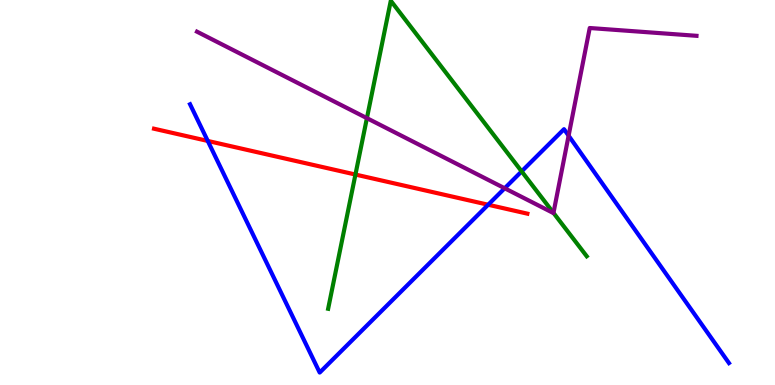[{'lines': ['blue', 'red'], 'intersections': [{'x': 2.68, 'y': 6.34}, {'x': 6.3, 'y': 4.68}]}, {'lines': ['green', 'red'], 'intersections': [{'x': 4.59, 'y': 5.47}]}, {'lines': ['purple', 'red'], 'intersections': []}, {'lines': ['blue', 'green'], 'intersections': [{'x': 6.73, 'y': 5.55}]}, {'lines': ['blue', 'purple'], 'intersections': [{'x': 6.51, 'y': 5.11}, {'x': 7.34, 'y': 6.48}]}, {'lines': ['green', 'purple'], 'intersections': [{'x': 4.73, 'y': 6.93}, {'x': 7.14, 'y': 4.47}]}]